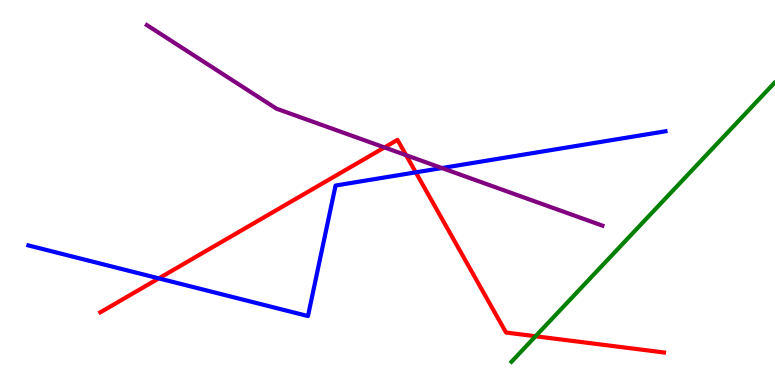[{'lines': ['blue', 'red'], 'intersections': [{'x': 2.05, 'y': 2.77}, {'x': 5.36, 'y': 5.52}]}, {'lines': ['green', 'red'], 'intersections': [{'x': 6.91, 'y': 1.27}]}, {'lines': ['purple', 'red'], 'intersections': [{'x': 4.96, 'y': 6.17}, {'x': 5.24, 'y': 5.97}]}, {'lines': ['blue', 'green'], 'intersections': []}, {'lines': ['blue', 'purple'], 'intersections': [{'x': 5.7, 'y': 5.64}]}, {'lines': ['green', 'purple'], 'intersections': []}]